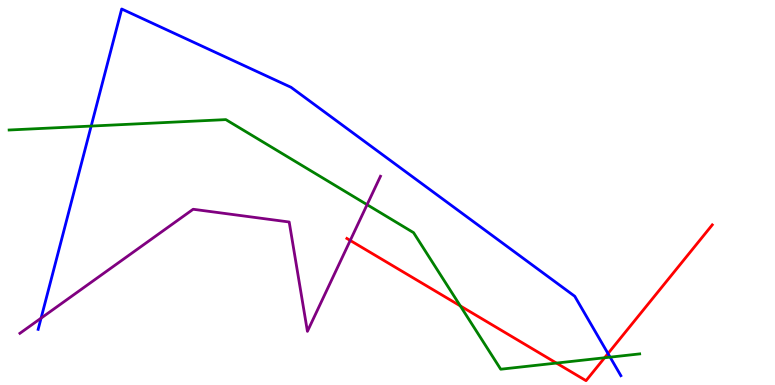[{'lines': ['blue', 'red'], 'intersections': [{'x': 7.85, 'y': 0.817}]}, {'lines': ['green', 'red'], 'intersections': [{'x': 5.94, 'y': 2.05}, {'x': 7.18, 'y': 0.57}, {'x': 7.8, 'y': 0.707}]}, {'lines': ['purple', 'red'], 'intersections': [{'x': 4.52, 'y': 3.75}]}, {'lines': ['blue', 'green'], 'intersections': [{'x': 1.18, 'y': 6.73}, {'x': 7.87, 'y': 0.723}]}, {'lines': ['blue', 'purple'], 'intersections': [{'x': 0.53, 'y': 1.74}]}, {'lines': ['green', 'purple'], 'intersections': [{'x': 4.74, 'y': 4.68}]}]